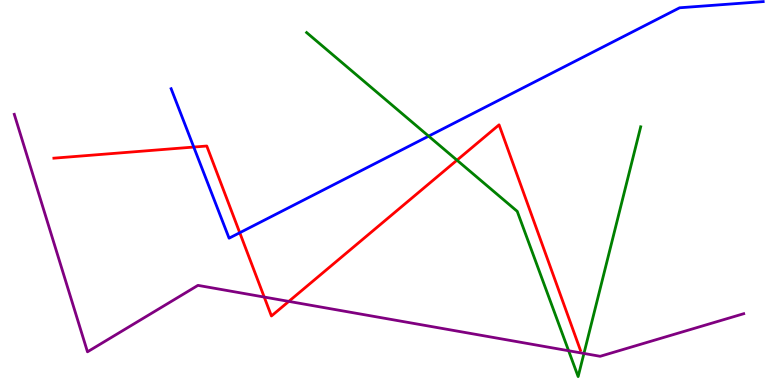[{'lines': ['blue', 'red'], 'intersections': [{'x': 2.5, 'y': 6.18}, {'x': 3.09, 'y': 3.95}]}, {'lines': ['green', 'red'], 'intersections': [{'x': 5.9, 'y': 5.84}]}, {'lines': ['purple', 'red'], 'intersections': [{'x': 3.41, 'y': 2.28}, {'x': 3.73, 'y': 2.17}]}, {'lines': ['blue', 'green'], 'intersections': [{'x': 5.53, 'y': 6.46}]}, {'lines': ['blue', 'purple'], 'intersections': []}, {'lines': ['green', 'purple'], 'intersections': [{'x': 7.34, 'y': 0.89}, {'x': 7.53, 'y': 0.82}]}]